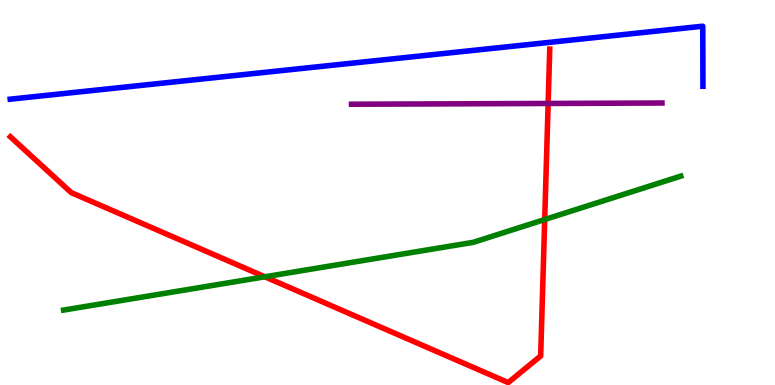[{'lines': ['blue', 'red'], 'intersections': []}, {'lines': ['green', 'red'], 'intersections': [{'x': 3.42, 'y': 2.81}, {'x': 7.03, 'y': 4.3}]}, {'lines': ['purple', 'red'], 'intersections': [{'x': 7.07, 'y': 7.31}]}, {'lines': ['blue', 'green'], 'intersections': []}, {'lines': ['blue', 'purple'], 'intersections': []}, {'lines': ['green', 'purple'], 'intersections': []}]